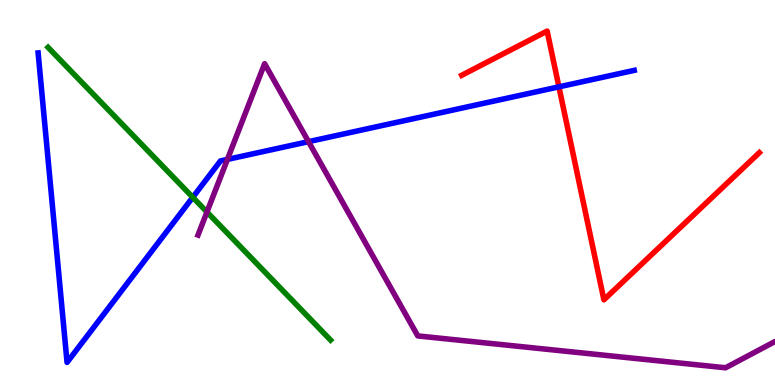[{'lines': ['blue', 'red'], 'intersections': [{'x': 7.21, 'y': 7.74}]}, {'lines': ['green', 'red'], 'intersections': []}, {'lines': ['purple', 'red'], 'intersections': []}, {'lines': ['blue', 'green'], 'intersections': [{'x': 2.49, 'y': 4.88}]}, {'lines': ['blue', 'purple'], 'intersections': [{'x': 2.93, 'y': 5.86}, {'x': 3.98, 'y': 6.32}]}, {'lines': ['green', 'purple'], 'intersections': [{'x': 2.67, 'y': 4.49}]}]